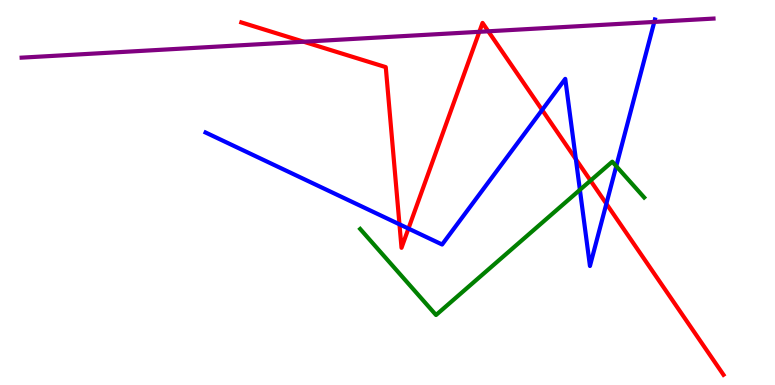[{'lines': ['blue', 'red'], 'intersections': [{'x': 5.15, 'y': 4.17}, {'x': 5.27, 'y': 4.06}, {'x': 7.0, 'y': 7.14}, {'x': 7.43, 'y': 5.86}, {'x': 7.82, 'y': 4.71}]}, {'lines': ['green', 'red'], 'intersections': [{'x': 7.62, 'y': 5.31}]}, {'lines': ['purple', 'red'], 'intersections': [{'x': 3.92, 'y': 8.92}, {'x': 6.18, 'y': 9.17}, {'x': 6.3, 'y': 9.19}]}, {'lines': ['blue', 'green'], 'intersections': [{'x': 7.48, 'y': 5.07}, {'x': 7.95, 'y': 5.68}]}, {'lines': ['blue', 'purple'], 'intersections': [{'x': 8.44, 'y': 9.43}]}, {'lines': ['green', 'purple'], 'intersections': []}]